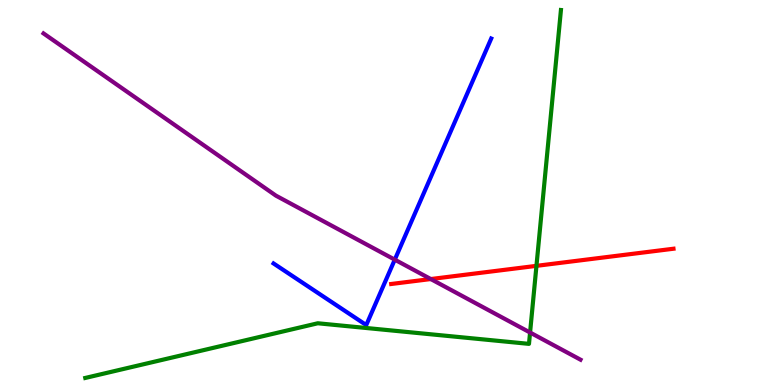[{'lines': ['blue', 'red'], 'intersections': []}, {'lines': ['green', 'red'], 'intersections': [{'x': 6.92, 'y': 3.09}]}, {'lines': ['purple', 'red'], 'intersections': [{'x': 5.56, 'y': 2.75}]}, {'lines': ['blue', 'green'], 'intersections': []}, {'lines': ['blue', 'purple'], 'intersections': [{'x': 5.09, 'y': 3.26}]}, {'lines': ['green', 'purple'], 'intersections': [{'x': 6.84, 'y': 1.36}]}]